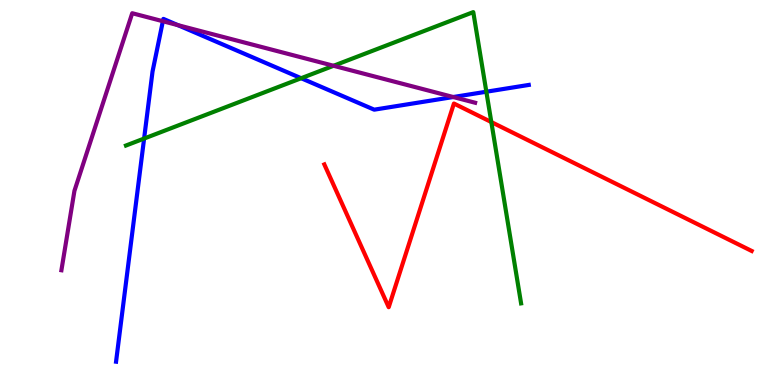[{'lines': ['blue', 'red'], 'intersections': []}, {'lines': ['green', 'red'], 'intersections': [{'x': 6.34, 'y': 6.83}]}, {'lines': ['purple', 'red'], 'intersections': []}, {'lines': ['blue', 'green'], 'intersections': [{'x': 1.86, 'y': 6.4}, {'x': 3.89, 'y': 7.97}, {'x': 6.28, 'y': 7.62}]}, {'lines': ['blue', 'purple'], 'intersections': [{'x': 2.1, 'y': 9.45}, {'x': 2.3, 'y': 9.35}, {'x': 5.85, 'y': 7.48}]}, {'lines': ['green', 'purple'], 'intersections': [{'x': 4.3, 'y': 8.29}]}]